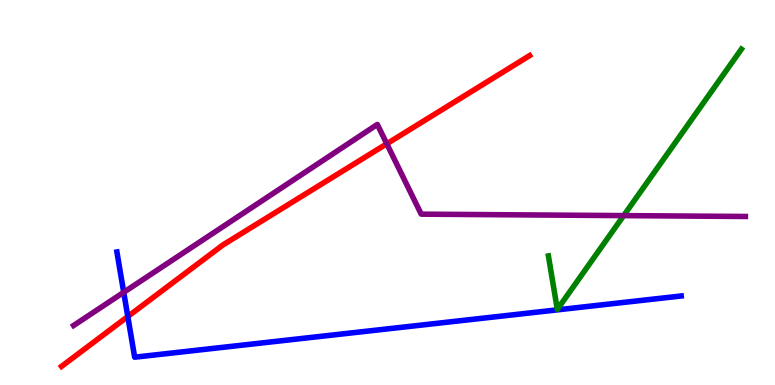[{'lines': ['blue', 'red'], 'intersections': [{'x': 1.65, 'y': 1.78}]}, {'lines': ['green', 'red'], 'intersections': []}, {'lines': ['purple', 'red'], 'intersections': [{'x': 4.99, 'y': 6.27}]}, {'lines': ['blue', 'green'], 'intersections': []}, {'lines': ['blue', 'purple'], 'intersections': [{'x': 1.6, 'y': 2.41}]}, {'lines': ['green', 'purple'], 'intersections': [{'x': 8.05, 'y': 4.4}]}]